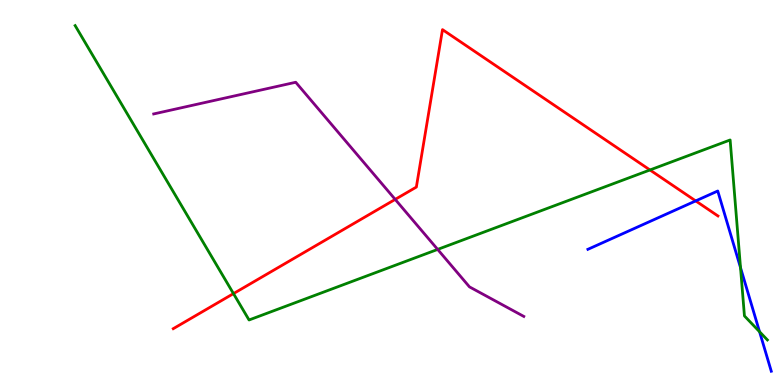[{'lines': ['blue', 'red'], 'intersections': [{'x': 8.98, 'y': 4.78}]}, {'lines': ['green', 'red'], 'intersections': [{'x': 3.01, 'y': 2.37}, {'x': 8.39, 'y': 5.59}]}, {'lines': ['purple', 'red'], 'intersections': [{'x': 5.1, 'y': 4.82}]}, {'lines': ['blue', 'green'], 'intersections': [{'x': 9.56, 'y': 3.05}, {'x': 9.8, 'y': 1.38}]}, {'lines': ['blue', 'purple'], 'intersections': []}, {'lines': ['green', 'purple'], 'intersections': [{'x': 5.65, 'y': 3.52}]}]